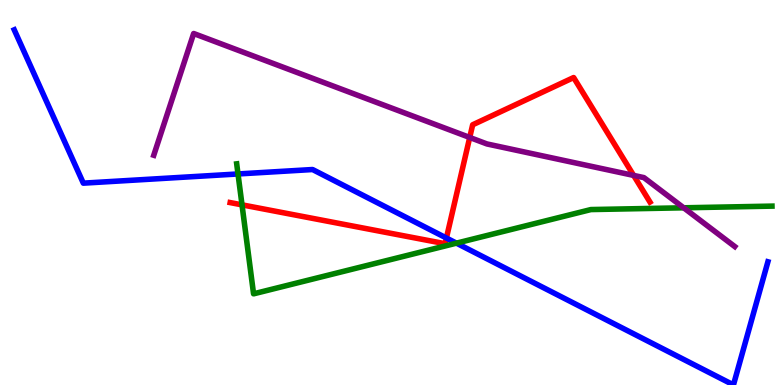[{'lines': ['blue', 'red'], 'intersections': [{'x': 5.76, 'y': 3.82}]}, {'lines': ['green', 'red'], 'intersections': [{'x': 3.12, 'y': 4.68}]}, {'lines': ['purple', 'red'], 'intersections': [{'x': 6.06, 'y': 6.43}, {'x': 8.18, 'y': 5.44}]}, {'lines': ['blue', 'green'], 'intersections': [{'x': 3.07, 'y': 5.48}, {'x': 5.89, 'y': 3.68}]}, {'lines': ['blue', 'purple'], 'intersections': []}, {'lines': ['green', 'purple'], 'intersections': [{'x': 8.82, 'y': 4.6}]}]